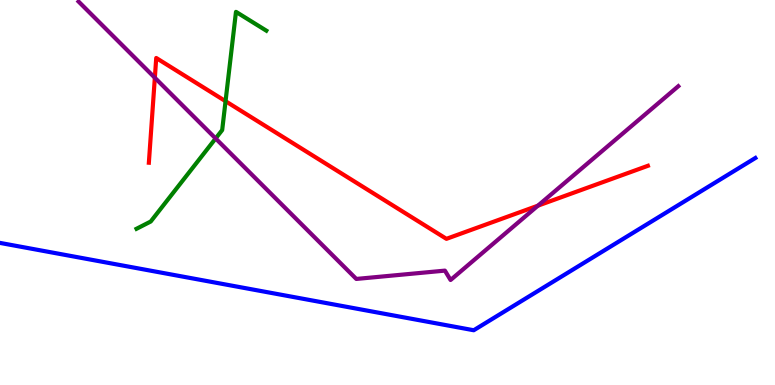[{'lines': ['blue', 'red'], 'intersections': []}, {'lines': ['green', 'red'], 'intersections': [{'x': 2.91, 'y': 7.37}]}, {'lines': ['purple', 'red'], 'intersections': [{'x': 2.0, 'y': 7.98}, {'x': 6.94, 'y': 4.66}]}, {'lines': ['blue', 'green'], 'intersections': []}, {'lines': ['blue', 'purple'], 'intersections': []}, {'lines': ['green', 'purple'], 'intersections': [{'x': 2.78, 'y': 6.4}]}]